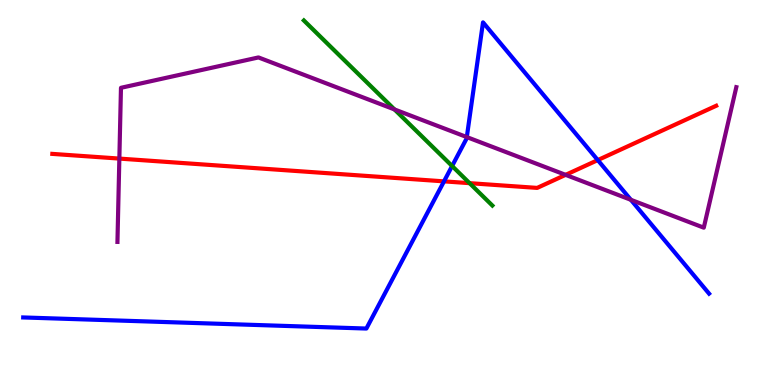[{'lines': ['blue', 'red'], 'intersections': [{'x': 5.73, 'y': 5.29}, {'x': 7.71, 'y': 5.84}]}, {'lines': ['green', 'red'], 'intersections': [{'x': 6.06, 'y': 5.24}]}, {'lines': ['purple', 'red'], 'intersections': [{'x': 1.54, 'y': 5.88}, {'x': 7.3, 'y': 5.46}]}, {'lines': ['blue', 'green'], 'intersections': [{'x': 5.83, 'y': 5.69}]}, {'lines': ['blue', 'purple'], 'intersections': [{'x': 6.02, 'y': 6.44}, {'x': 8.14, 'y': 4.81}]}, {'lines': ['green', 'purple'], 'intersections': [{'x': 5.09, 'y': 7.16}]}]